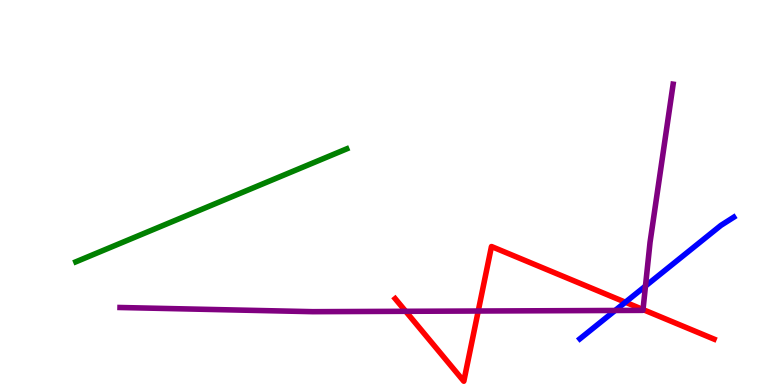[{'lines': ['blue', 'red'], 'intersections': [{'x': 8.07, 'y': 2.15}]}, {'lines': ['green', 'red'], 'intersections': []}, {'lines': ['purple', 'red'], 'intersections': [{'x': 5.23, 'y': 1.91}, {'x': 6.17, 'y': 1.92}, {'x': 8.3, 'y': 1.96}]}, {'lines': ['blue', 'green'], 'intersections': []}, {'lines': ['blue', 'purple'], 'intersections': [{'x': 7.94, 'y': 1.94}, {'x': 8.33, 'y': 2.57}]}, {'lines': ['green', 'purple'], 'intersections': []}]